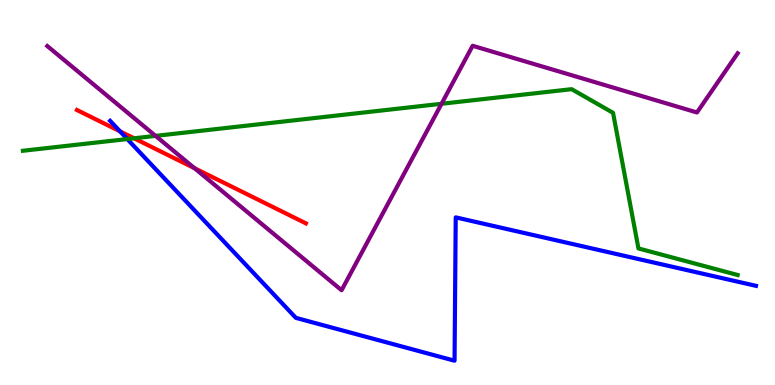[{'lines': ['blue', 'red'], 'intersections': [{'x': 1.55, 'y': 6.59}]}, {'lines': ['green', 'red'], 'intersections': [{'x': 1.73, 'y': 6.41}]}, {'lines': ['purple', 'red'], 'intersections': [{'x': 2.51, 'y': 5.63}]}, {'lines': ['blue', 'green'], 'intersections': [{'x': 1.64, 'y': 6.39}]}, {'lines': ['blue', 'purple'], 'intersections': []}, {'lines': ['green', 'purple'], 'intersections': [{'x': 2.01, 'y': 6.47}, {'x': 5.7, 'y': 7.3}]}]